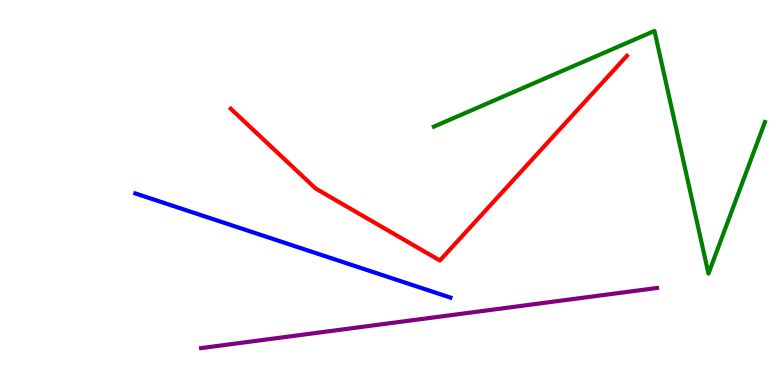[{'lines': ['blue', 'red'], 'intersections': []}, {'lines': ['green', 'red'], 'intersections': []}, {'lines': ['purple', 'red'], 'intersections': []}, {'lines': ['blue', 'green'], 'intersections': []}, {'lines': ['blue', 'purple'], 'intersections': []}, {'lines': ['green', 'purple'], 'intersections': []}]